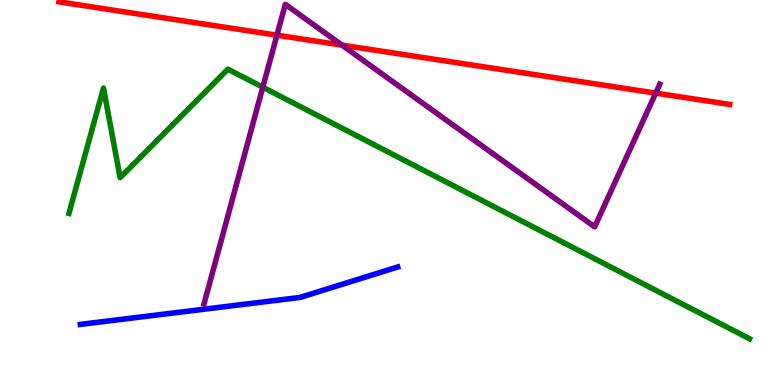[{'lines': ['blue', 'red'], 'intersections': []}, {'lines': ['green', 'red'], 'intersections': []}, {'lines': ['purple', 'red'], 'intersections': [{'x': 3.57, 'y': 9.09}, {'x': 4.41, 'y': 8.83}, {'x': 8.46, 'y': 7.58}]}, {'lines': ['blue', 'green'], 'intersections': []}, {'lines': ['blue', 'purple'], 'intersections': []}, {'lines': ['green', 'purple'], 'intersections': [{'x': 3.39, 'y': 7.73}]}]